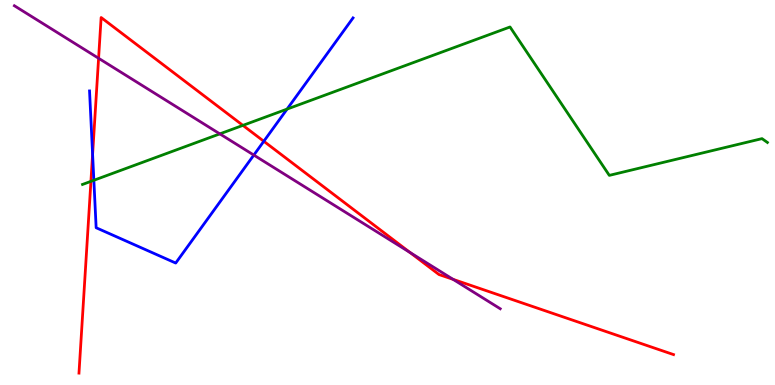[{'lines': ['blue', 'red'], 'intersections': [{'x': 1.19, 'y': 5.99}, {'x': 3.4, 'y': 6.33}]}, {'lines': ['green', 'red'], 'intersections': [{'x': 1.17, 'y': 5.29}, {'x': 3.13, 'y': 6.74}]}, {'lines': ['purple', 'red'], 'intersections': [{'x': 1.27, 'y': 8.49}, {'x': 5.29, 'y': 3.44}, {'x': 5.85, 'y': 2.74}]}, {'lines': ['blue', 'green'], 'intersections': [{'x': 1.21, 'y': 5.32}, {'x': 3.7, 'y': 7.17}]}, {'lines': ['blue', 'purple'], 'intersections': [{'x': 3.28, 'y': 5.97}]}, {'lines': ['green', 'purple'], 'intersections': [{'x': 2.84, 'y': 6.52}]}]